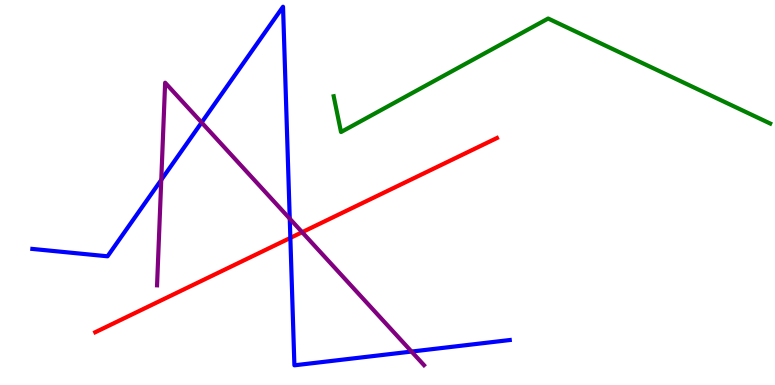[{'lines': ['blue', 'red'], 'intersections': [{'x': 3.75, 'y': 3.82}]}, {'lines': ['green', 'red'], 'intersections': []}, {'lines': ['purple', 'red'], 'intersections': [{'x': 3.9, 'y': 3.97}]}, {'lines': ['blue', 'green'], 'intersections': []}, {'lines': ['blue', 'purple'], 'intersections': [{'x': 2.08, 'y': 5.33}, {'x': 2.6, 'y': 6.82}, {'x': 3.74, 'y': 4.32}, {'x': 5.31, 'y': 0.869}]}, {'lines': ['green', 'purple'], 'intersections': []}]